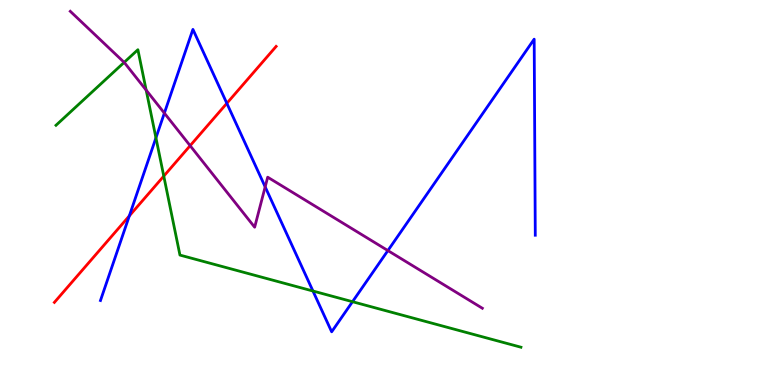[{'lines': ['blue', 'red'], 'intersections': [{'x': 1.67, 'y': 4.39}, {'x': 2.93, 'y': 7.32}]}, {'lines': ['green', 'red'], 'intersections': [{'x': 2.11, 'y': 5.43}]}, {'lines': ['purple', 'red'], 'intersections': [{'x': 2.45, 'y': 6.22}]}, {'lines': ['blue', 'green'], 'intersections': [{'x': 2.01, 'y': 6.42}, {'x': 4.04, 'y': 2.44}, {'x': 4.55, 'y': 2.16}]}, {'lines': ['blue', 'purple'], 'intersections': [{'x': 2.12, 'y': 7.06}, {'x': 3.42, 'y': 5.15}, {'x': 5.01, 'y': 3.49}]}, {'lines': ['green', 'purple'], 'intersections': [{'x': 1.6, 'y': 8.38}, {'x': 1.89, 'y': 7.66}]}]